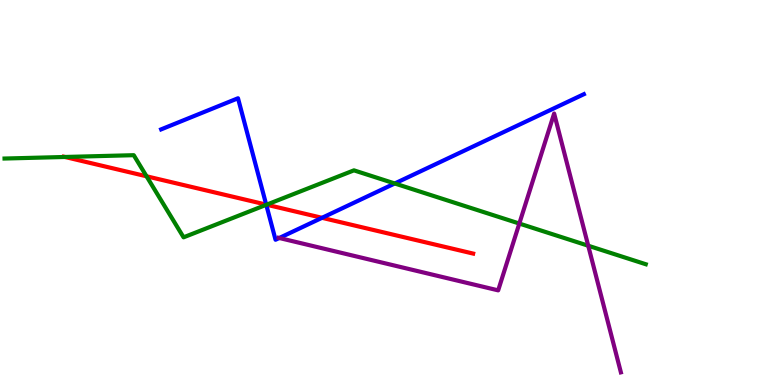[{'lines': ['blue', 'red'], 'intersections': [{'x': 3.43, 'y': 4.69}, {'x': 4.16, 'y': 4.34}]}, {'lines': ['green', 'red'], 'intersections': [{'x': 0.838, 'y': 5.92}, {'x': 1.89, 'y': 5.42}, {'x': 3.44, 'y': 4.68}]}, {'lines': ['purple', 'red'], 'intersections': []}, {'lines': ['blue', 'green'], 'intersections': [{'x': 3.44, 'y': 4.68}, {'x': 5.09, 'y': 5.23}]}, {'lines': ['blue', 'purple'], 'intersections': [{'x': 3.6, 'y': 3.82}]}, {'lines': ['green', 'purple'], 'intersections': [{'x': 6.7, 'y': 4.19}, {'x': 7.59, 'y': 3.62}]}]